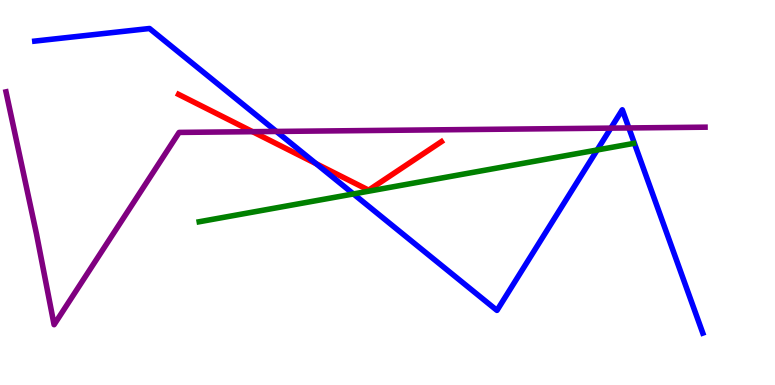[{'lines': ['blue', 'red'], 'intersections': [{'x': 4.08, 'y': 5.75}]}, {'lines': ['green', 'red'], 'intersections': []}, {'lines': ['purple', 'red'], 'intersections': [{'x': 3.26, 'y': 6.58}]}, {'lines': ['blue', 'green'], 'intersections': [{'x': 4.56, 'y': 4.96}, {'x': 7.71, 'y': 6.1}]}, {'lines': ['blue', 'purple'], 'intersections': [{'x': 3.57, 'y': 6.59}, {'x': 7.88, 'y': 6.67}, {'x': 8.11, 'y': 6.68}]}, {'lines': ['green', 'purple'], 'intersections': []}]